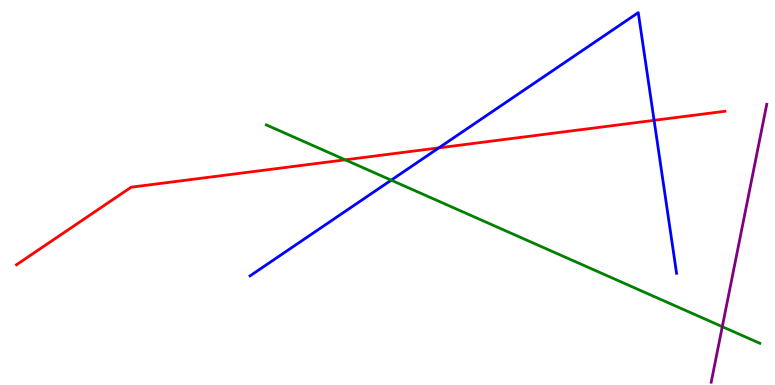[{'lines': ['blue', 'red'], 'intersections': [{'x': 5.66, 'y': 6.16}, {'x': 8.44, 'y': 6.87}]}, {'lines': ['green', 'red'], 'intersections': [{'x': 4.45, 'y': 5.85}]}, {'lines': ['purple', 'red'], 'intersections': []}, {'lines': ['blue', 'green'], 'intersections': [{'x': 5.05, 'y': 5.32}]}, {'lines': ['blue', 'purple'], 'intersections': []}, {'lines': ['green', 'purple'], 'intersections': [{'x': 9.32, 'y': 1.51}]}]